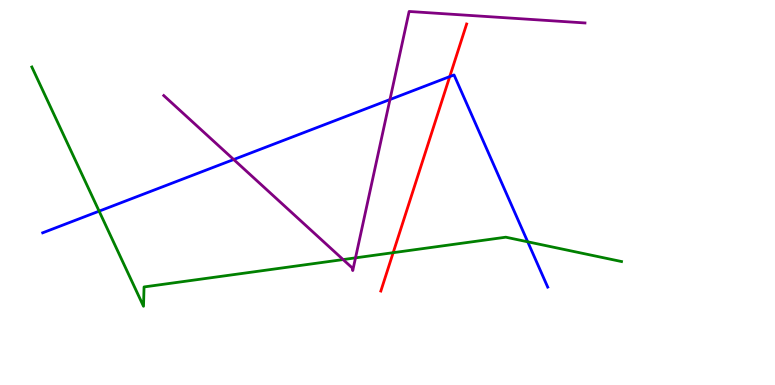[{'lines': ['blue', 'red'], 'intersections': [{'x': 5.8, 'y': 8.01}]}, {'lines': ['green', 'red'], 'intersections': [{'x': 5.07, 'y': 3.44}]}, {'lines': ['purple', 'red'], 'intersections': []}, {'lines': ['blue', 'green'], 'intersections': [{'x': 1.28, 'y': 4.52}, {'x': 6.81, 'y': 3.72}]}, {'lines': ['blue', 'purple'], 'intersections': [{'x': 3.02, 'y': 5.86}, {'x': 5.03, 'y': 7.41}]}, {'lines': ['green', 'purple'], 'intersections': [{'x': 4.43, 'y': 3.26}, {'x': 4.59, 'y': 3.3}]}]